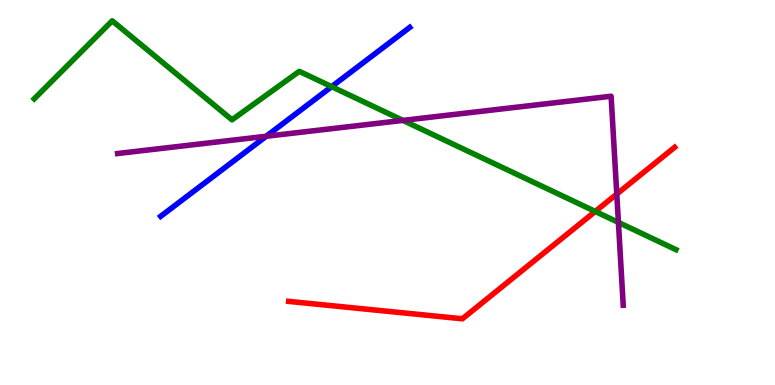[{'lines': ['blue', 'red'], 'intersections': []}, {'lines': ['green', 'red'], 'intersections': [{'x': 7.68, 'y': 4.51}]}, {'lines': ['purple', 'red'], 'intersections': [{'x': 7.96, 'y': 4.96}]}, {'lines': ['blue', 'green'], 'intersections': [{'x': 4.28, 'y': 7.75}]}, {'lines': ['blue', 'purple'], 'intersections': [{'x': 3.44, 'y': 6.46}]}, {'lines': ['green', 'purple'], 'intersections': [{'x': 5.2, 'y': 6.87}, {'x': 7.98, 'y': 4.22}]}]